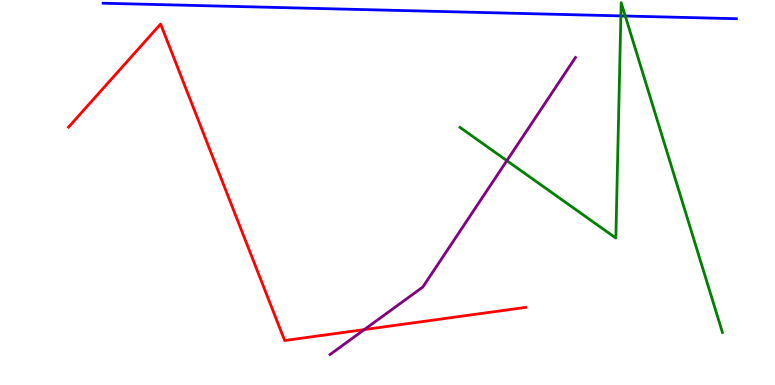[{'lines': ['blue', 'red'], 'intersections': []}, {'lines': ['green', 'red'], 'intersections': []}, {'lines': ['purple', 'red'], 'intersections': [{'x': 4.7, 'y': 1.44}]}, {'lines': ['blue', 'green'], 'intersections': [{'x': 8.01, 'y': 9.59}, {'x': 8.07, 'y': 9.58}]}, {'lines': ['blue', 'purple'], 'intersections': []}, {'lines': ['green', 'purple'], 'intersections': [{'x': 6.54, 'y': 5.83}]}]